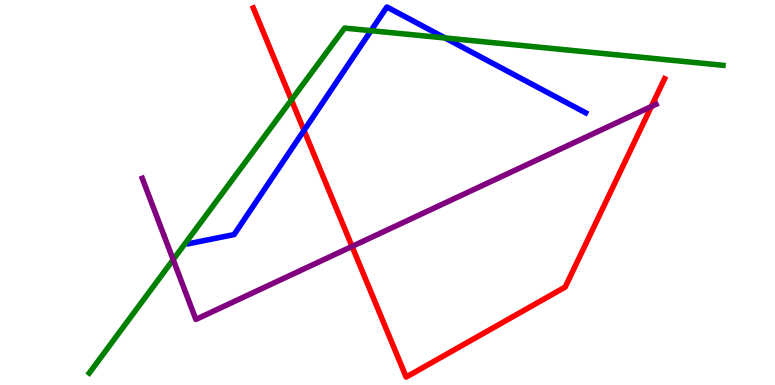[{'lines': ['blue', 'red'], 'intersections': [{'x': 3.92, 'y': 6.61}]}, {'lines': ['green', 'red'], 'intersections': [{'x': 3.76, 'y': 7.4}]}, {'lines': ['purple', 'red'], 'intersections': [{'x': 4.54, 'y': 3.6}, {'x': 8.4, 'y': 7.23}]}, {'lines': ['blue', 'green'], 'intersections': [{'x': 4.79, 'y': 9.2}, {'x': 5.74, 'y': 9.01}]}, {'lines': ['blue', 'purple'], 'intersections': []}, {'lines': ['green', 'purple'], 'intersections': [{'x': 2.23, 'y': 3.26}]}]